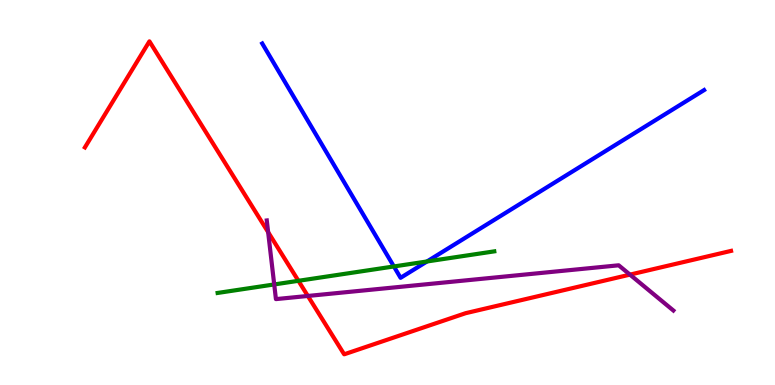[{'lines': ['blue', 'red'], 'intersections': []}, {'lines': ['green', 'red'], 'intersections': [{'x': 3.85, 'y': 2.71}]}, {'lines': ['purple', 'red'], 'intersections': [{'x': 3.46, 'y': 3.97}, {'x': 3.97, 'y': 2.31}, {'x': 8.13, 'y': 2.87}]}, {'lines': ['blue', 'green'], 'intersections': [{'x': 5.08, 'y': 3.08}, {'x': 5.51, 'y': 3.21}]}, {'lines': ['blue', 'purple'], 'intersections': []}, {'lines': ['green', 'purple'], 'intersections': [{'x': 3.54, 'y': 2.61}]}]